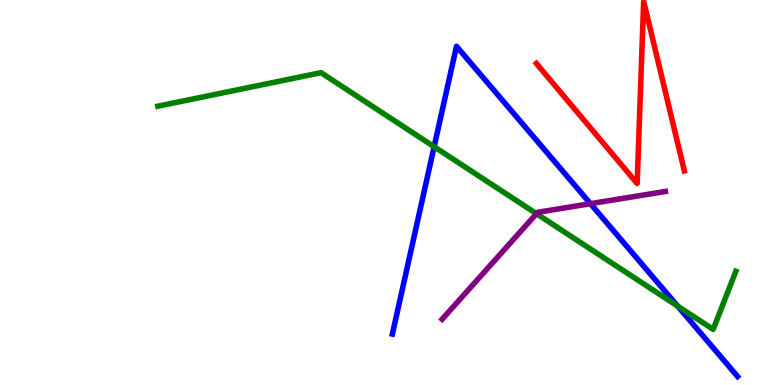[{'lines': ['blue', 'red'], 'intersections': []}, {'lines': ['green', 'red'], 'intersections': []}, {'lines': ['purple', 'red'], 'intersections': []}, {'lines': ['blue', 'green'], 'intersections': [{'x': 5.6, 'y': 6.19}, {'x': 8.74, 'y': 2.05}]}, {'lines': ['blue', 'purple'], 'intersections': [{'x': 7.62, 'y': 4.71}]}, {'lines': ['green', 'purple'], 'intersections': [{'x': 6.92, 'y': 4.45}]}]